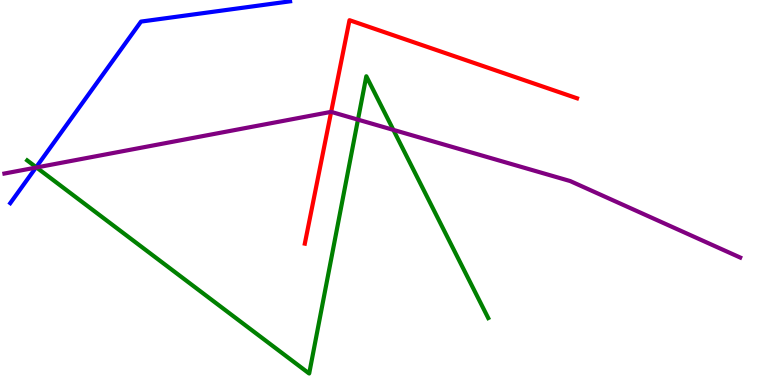[{'lines': ['blue', 'red'], 'intersections': []}, {'lines': ['green', 'red'], 'intersections': []}, {'lines': ['purple', 'red'], 'intersections': [{'x': 4.27, 'y': 7.09}]}, {'lines': ['blue', 'green'], 'intersections': [{'x': 0.467, 'y': 5.66}]}, {'lines': ['blue', 'purple'], 'intersections': [{'x': 0.463, 'y': 5.65}]}, {'lines': ['green', 'purple'], 'intersections': [{'x': 0.471, 'y': 5.65}, {'x': 4.62, 'y': 6.89}, {'x': 5.08, 'y': 6.63}]}]